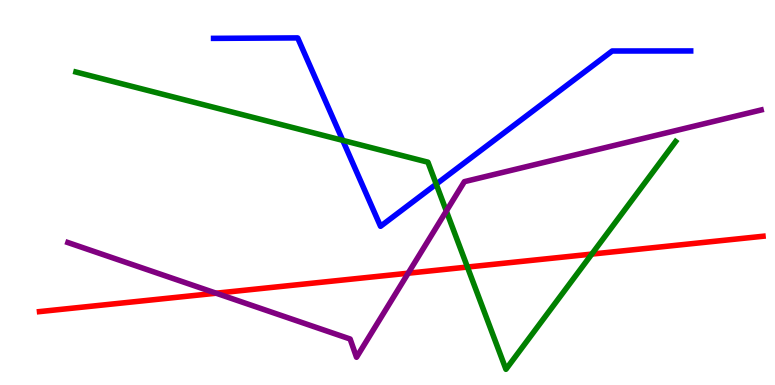[{'lines': ['blue', 'red'], 'intersections': []}, {'lines': ['green', 'red'], 'intersections': [{'x': 6.03, 'y': 3.06}, {'x': 7.64, 'y': 3.4}]}, {'lines': ['purple', 'red'], 'intersections': [{'x': 2.79, 'y': 2.38}, {'x': 5.27, 'y': 2.9}]}, {'lines': ['blue', 'green'], 'intersections': [{'x': 4.42, 'y': 6.35}, {'x': 5.63, 'y': 5.22}]}, {'lines': ['blue', 'purple'], 'intersections': []}, {'lines': ['green', 'purple'], 'intersections': [{'x': 5.76, 'y': 4.52}]}]